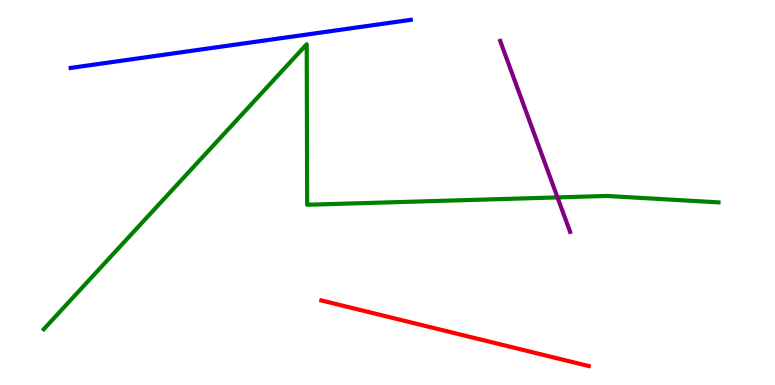[{'lines': ['blue', 'red'], 'intersections': []}, {'lines': ['green', 'red'], 'intersections': []}, {'lines': ['purple', 'red'], 'intersections': []}, {'lines': ['blue', 'green'], 'intersections': []}, {'lines': ['blue', 'purple'], 'intersections': []}, {'lines': ['green', 'purple'], 'intersections': [{'x': 7.19, 'y': 4.87}]}]